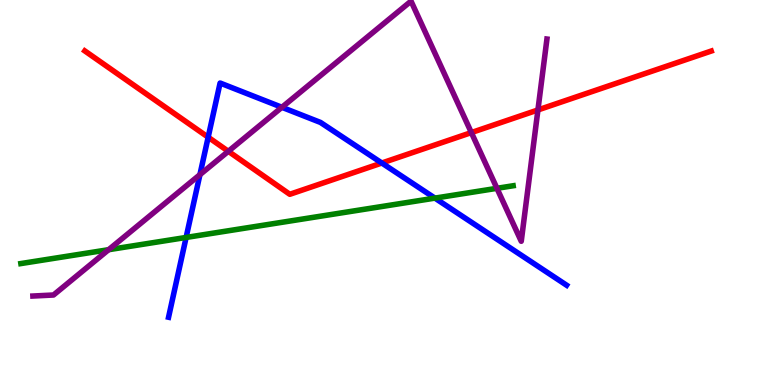[{'lines': ['blue', 'red'], 'intersections': [{'x': 2.69, 'y': 6.44}, {'x': 4.93, 'y': 5.77}]}, {'lines': ['green', 'red'], 'intersections': []}, {'lines': ['purple', 'red'], 'intersections': [{'x': 2.95, 'y': 6.07}, {'x': 6.08, 'y': 6.56}, {'x': 6.94, 'y': 7.14}]}, {'lines': ['blue', 'green'], 'intersections': [{'x': 2.4, 'y': 3.83}, {'x': 5.61, 'y': 4.85}]}, {'lines': ['blue', 'purple'], 'intersections': [{'x': 2.58, 'y': 5.46}, {'x': 3.64, 'y': 7.21}]}, {'lines': ['green', 'purple'], 'intersections': [{'x': 1.4, 'y': 3.51}, {'x': 6.41, 'y': 5.11}]}]